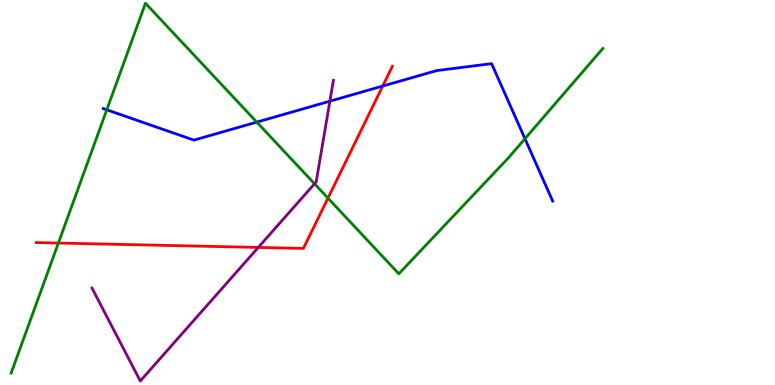[{'lines': ['blue', 'red'], 'intersections': [{'x': 4.94, 'y': 7.77}]}, {'lines': ['green', 'red'], 'intersections': [{'x': 0.753, 'y': 3.69}, {'x': 4.23, 'y': 4.85}]}, {'lines': ['purple', 'red'], 'intersections': [{'x': 3.33, 'y': 3.57}]}, {'lines': ['blue', 'green'], 'intersections': [{'x': 1.38, 'y': 7.15}, {'x': 3.31, 'y': 6.83}, {'x': 6.77, 'y': 6.4}]}, {'lines': ['blue', 'purple'], 'intersections': [{'x': 4.26, 'y': 7.37}]}, {'lines': ['green', 'purple'], 'intersections': [{'x': 4.06, 'y': 5.23}]}]